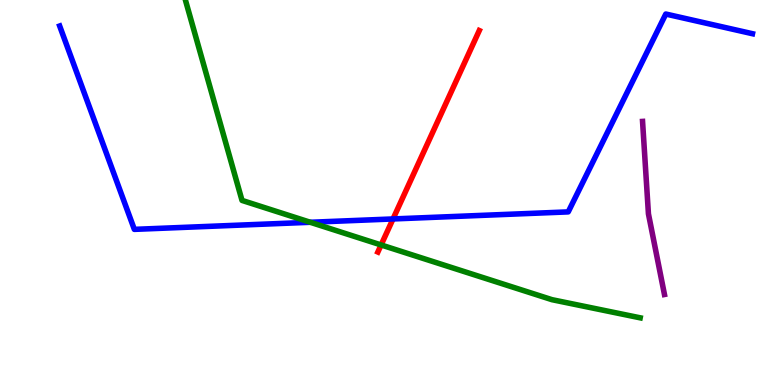[{'lines': ['blue', 'red'], 'intersections': [{'x': 5.07, 'y': 4.31}]}, {'lines': ['green', 'red'], 'intersections': [{'x': 4.92, 'y': 3.64}]}, {'lines': ['purple', 'red'], 'intersections': []}, {'lines': ['blue', 'green'], 'intersections': [{'x': 4.0, 'y': 4.23}]}, {'lines': ['blue', 'purple'], 'intersections': []}, {'lines': ['green', 'purple'], 'intersections': []}]